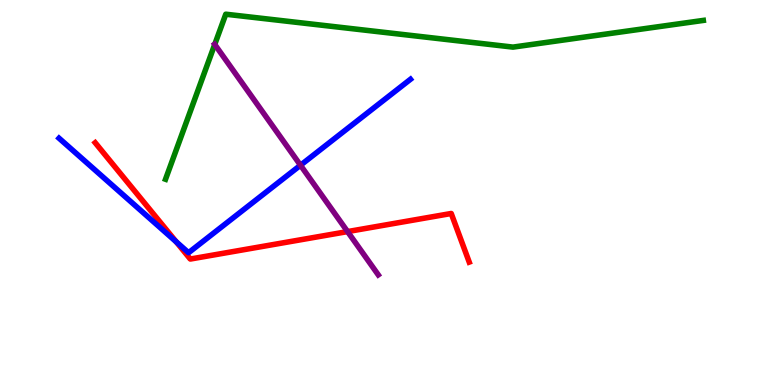[{'lines': ['blue', 'red'], 'intersections': [{'x': 2.27, 'y': 3.72}]}, {'lines': ['green', 'red'], 'intersections': []}, {'lines': ['purple', 'red'], 'intersections': [{'x': 4.48, 'y': 3.98}]}, {'lines': ['blue', 'green'], 'intersections': []}, {'lines': ['blue', 'purple'], 'intersections': [{'x': 3.88, 'y': 5.71}]}, {'lines': ['green', 'purple'], 'intersections': [{'x': 2.77, 'y': 8.85}]}]